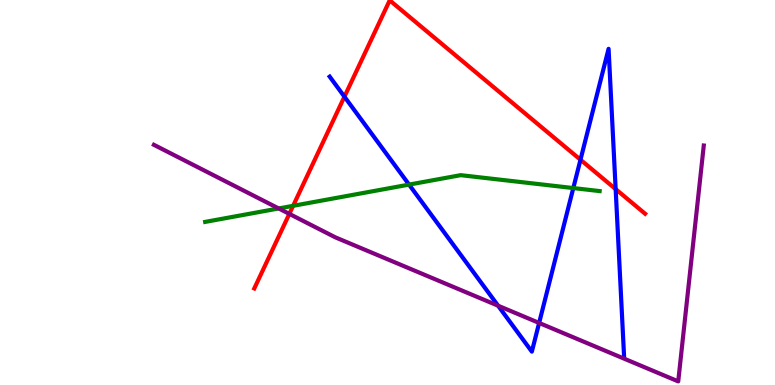[{'lines': ['blue', 'red'], 'intersections': [{'x': 4.44, 'y': 7.49}, {'x': 7.49, 'y': 5.85}, {'x': 7.94, 'y': 5.09}]}, {'lines': ['green', 'red'], 'intersections': [{'x': 3.78, 'y': 4.65}]}, {'lines': ['purple', 'red'], 'intersections': [{'x': 3.73, 'y': 4.44}]}, {'lines': ['blue', 'green'], 'intersections': [{'x': 5.28, 'y': 5.21}, {'x': 7.4, 'y': 5.12}]}, {'lines': ['blue', 'purple'], 'intersections': [{'x': 6.43, 'y': 2.06}, {'x': 6.96, 'y': 1.61}]}, {'lines': ['green', 'purple'], 'intersections': [{'x': 3.6, 'y': 4.59}]}]